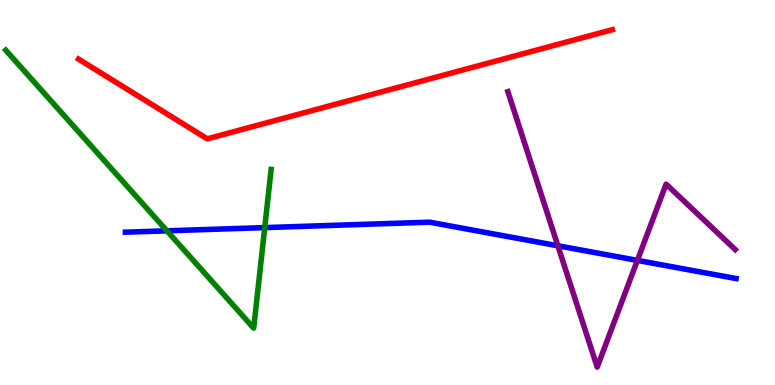[{'lines': ['blue', 'red'], 'intersections': []}, {'lines': ['green', 'red'], 'intersections': []}, {'lines': ['purple', 'red'], 'intersections': []}, {'lines': ['blue', 'green'], 'intersections': [{'x': 2.15, 'y': 4.0}, {'x': 3.42, 'y': 4.09}]}, {'lines': ['blue', 'purple'], 'intersections': [{'x': 7.2, 'y': 3.62}, {'x': 8.22, 'y': 3.24}]}, {'lines': ['green', 'purple'], 'intersections': []}]